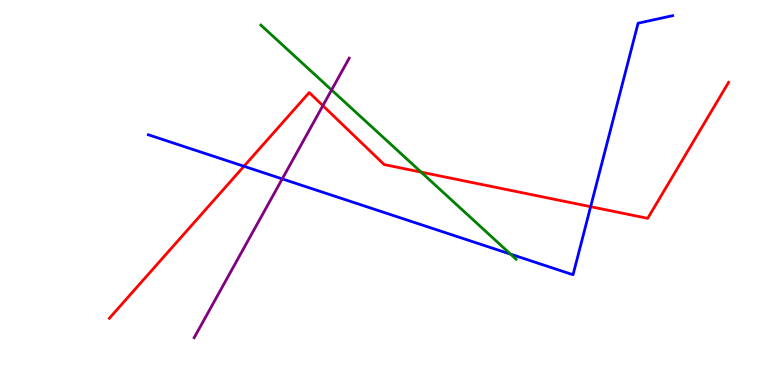[{'lines': ['blue', 'red'], 'intersections': [{'x': 3.15, 'y': 5.68}, {'x': 7.62, 'y': 4.63}]}, {'lines': ['green', 'red'], 'intersections': [{'x': 5.43, 'y': 5.53}]}, {'lines': ['purple', 'red'], 'intersections': [{'x': 4.17, 'y': 7.26}]}, {'lines': ['blue', 'green'], 'intersections': [{'x': 6.59, 'y': 3.4}]}, {'lines': ['blue', 'purple'], 'intersections': [{'x': 3.64, 'y': 5.35}]}, {'lines': ['green', 'purple'], 'intersections': [{'x': 4.28, 'y': 7.66}]}]